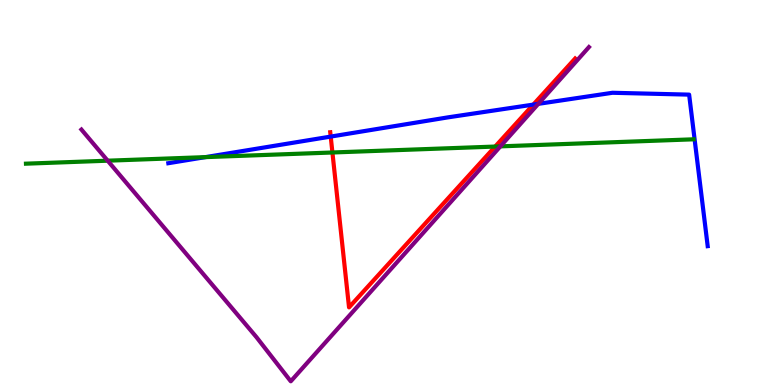[{'lines': ['blue', 'red'], 'intersections': [{'x': 4.27, 'y': 6.45}, {'x': 6.88, 'y': 7.28}]}, {'lines': ['green', 'red'], 'intersections': [{'x': 4.29, 'y': 6.04}, {'x': 6.39, 'y': 6.19}]}, {'lines': ['purple', 'red'], 'intersections': []}, {'lines': ['blue', 'green'], 'intersections': [{'x': 2.65, 'y': 5.92}]}, {'lines': ['blue', 'purple'], 'intersections': [{'x': 6.95, 'y': 7.3}]}, {'lines': ['green', 'purple'], 'intersections': [{'x': 1.39, 'y': 5.83}, {'x': 6.46, 'y': 6.2}]}]